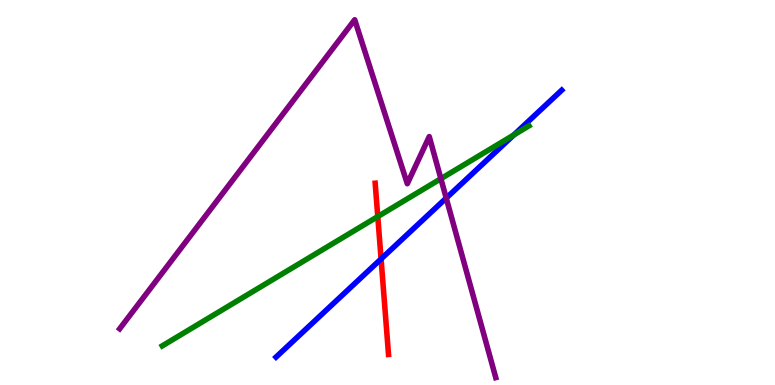[{'lines': ['blue', 'red'], 'intersections': [{'x': 4.92, 'y': 3.27}]}, {'lines': ['green', 'red'], 'intersections': [{'x': 4.87, 'y': 4.37}]}, {'lines': ['purple', 'red'], 'intersections': []}, {'lines': ['blue', 'green'], 'intersections': [{'x': 6.63, 'y': 6.5}]}, {'lines': ['blue', 'purple'], 'intersections': [{'x': 5.76, 'y': 4.85}]}, {'lines': ['green', 'purple'], 'intersections': [{'x': 5.69, 'y': 5.36}]}]